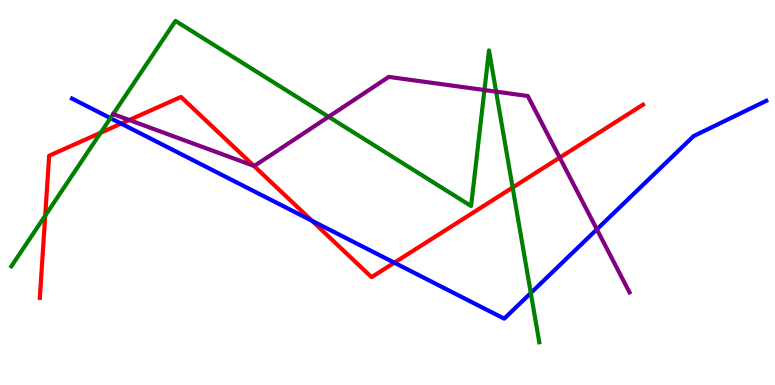[{'lines': ['blue', 'red'], 'intersections': [{'x': 1.56, 'y': 6.79}, {'x': 4.02, 'y': 4.27}, {'x': 5.09, 'y': 3.18}]}, {'lines': ['green', 'red'], 'intersections': [{'x': 0.583, 'y': 4.4}, {'x': 1.3, 'y': 6.55}, {'x': 6.61, 'y': 5.13}]}, {'lines': ['purple', 'red'], 'intersections': [{'x': 1.67, 'y': 6.88}, {'x': 3.28, 'y': 5.69}, {'x': 7.22, 'y': 5.91}]}, {'lines': ['blue', 'green'], 'intersections': [{'x': 1.43, 'y': 6.93}, {'x': 6.85, 'y': 2.39}]}, {'lines': ['blue', 'purple'], 'intersections': [{'x': 7.7, 'y': 4.04}]}, {'lines': ['green', 'purple'], 'intersections': [{'x': 4.24, 'y': 6.97}, {'x': 6.25, 'y': 7.66}, {'x': 6.4, 'y': 7.62}]}]